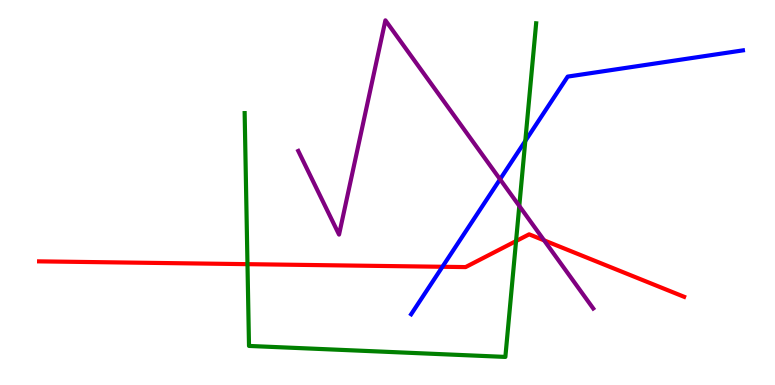[{'lines': ['blue', 'red'], 'intersections': [{'x': 5.71, 'y': 3.07}]}, {'lines': ['green', 'red'], 'intersections': [{'x': 3.19, 'y': 3.14}, {'x': 6.66, 'y': 3.74}]}, {'lines': ['purple', 'red'], 'intersections': [{'x': 7.02, 'y': 3.76}]}, {'lines': ['blue', 'green'], 'intersections': [{'x': 6.78, 'y': 6.34}]}, {'lines': ['blue', 'purple'], 'intersections': [{'x': 6.45, 'y': 5.34}]}, {'lines': ['green', 'purple'], 'intersections': [{'x': 6.7, 'y': 4.65}]}]